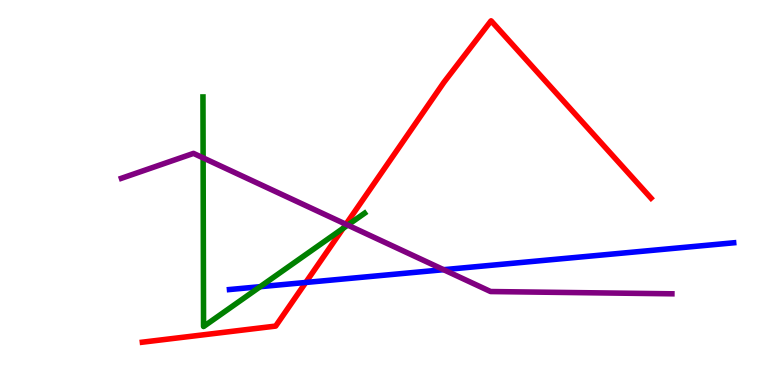[{'lines': ['blue', 'red'], 'intersections': [{'x': 3.95, 'y': 2.66}]}, {'lines': ['green', 'red'], 'intersections': [{'x': 4.43, 'y': 4.07}]}, {'lines': ['purple', 'red'], 'intersections': [{'x': 4.46, 'y': 4.17}]}, {'lines': ['blue', 'green'], 'intersections': [{'x': 3.36, 'y': 2.55}]}, {'lines': ['blue', 'purple'], 'intersections': [{'x': 5.72, 'y': 3.0}]}, {'lines': ['green', 'purple'], 'intersections': [{'x': 2.62, 'y': 5.9}, {'x': 4.49, 'y': 4.15}]}]